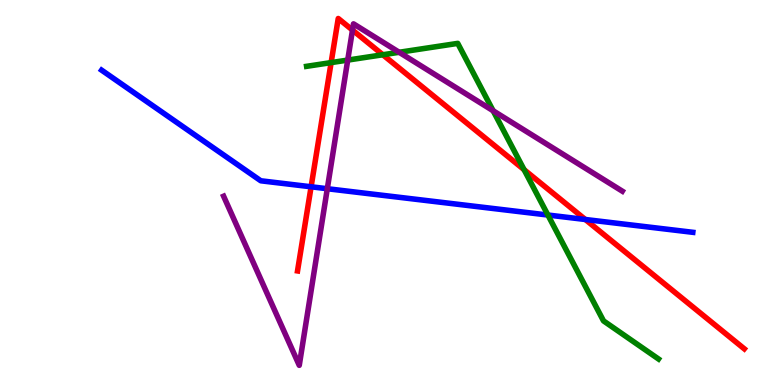[{'lines': ['blue', 'red'], 'intersections': [{'x': 4.01, 'y': 5.15}, {'x': 7.55, 'y': 4.3}]}, {'lines': ['green', 'red'], 'intersections': [{'x': 4.27, 'y': 8.37}, {'x': 4.94, 'y': 8.58}, {'x': 6.76, 'y': 5.59}]}, {'lines': ['purple', 'red'], 'intersections': [{'x': 4.55, 'y': 9.22}]}, {'lines': ['blue', 'green'], 'intersections': [{'x': 7.07, 'y': 4.41}]}, {'lines': ['blue', 'purple'], 'intersections': [{'x': 4.22, 'y': 5.1}]}, {'lines': ['green', 'purple'], 'intersections': [{'x': 4.49, 'y': 8.44}, {'x': 5.15, 'y': 8.64}, {'x': 6.36, 'y': 7.12}]}]